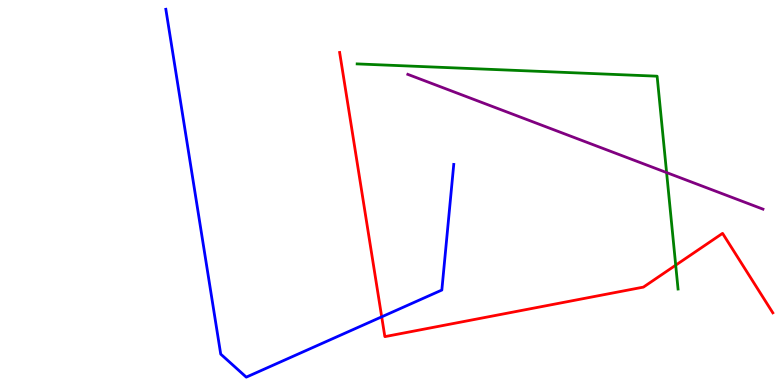[{'lines': ['blue', 'red'], 'intersections': [{'x': 4.93, 'y': 1.77}]}, {'lines': ['green', 'red'], 'intersections': [{'x': 8.72, 'y': 3.11}]}, {'lines': ['purple', 'red'], 'intersections': []}, {'lines': ['blue', 'green'], 'intersections': []}, {'lines': ['blue', 'purple'], 'intersections': []}, {'lines': ['green', 'purple'], 'intersections': [{'x': 8.6, 'y': 5.52}]}]